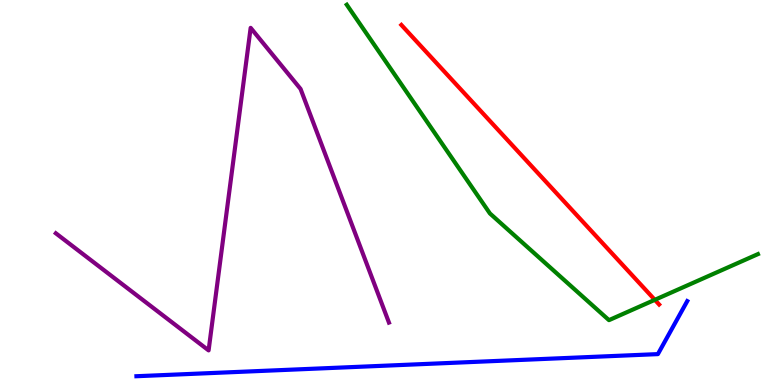[{'lines': ['blue', 'red'], 'intersections': []}, {'lines': ['green', 'red'], 'intersections': [{'x': 8.45, 'y': 2.21}]}, {'lines': ['purple', 'red'], 'intersections': []}, {'lines': ['blue', 'green'], 'intersections': []}, {'lines': ['blue', 'purple'], 'intersections': []}, {'lines': ['green', 'purple'], 'intersections': []}]